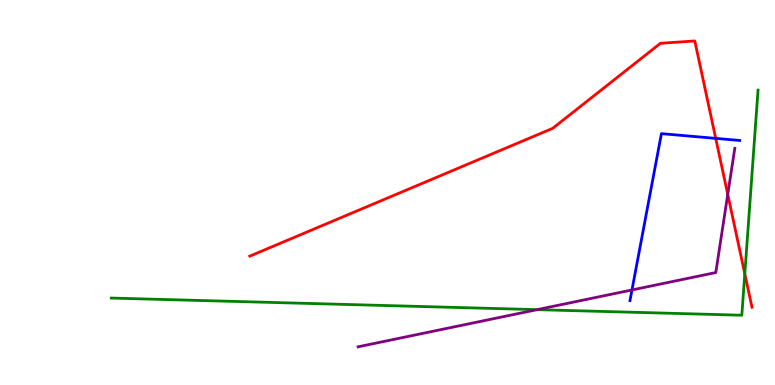[{'lines': ['blue', 'red'], 'intersections': [{'x': 9.24, 'y': 6.41}]}, {'lines': ['green', 'red'], 'intersections': [{'x': 9.61, 'y': 2.89}]}, {'lines': ['purple', 'red'], 'intersections': [{'x': 9.39, 'y': 4.95}]}, {'lines': ['blue', 'green'], 'intersections': []}, {'lines': ['blue', 'purple'], 'intersections': [{'x': 8.15, 'y': 2.47}]}, {'lines': ['green', 'purple'], 'intersections': [{'x': 6.93, 'y': 1.96}]}]